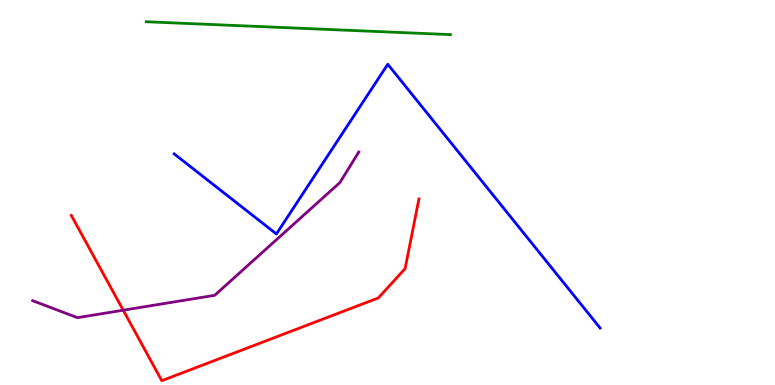[{'lines': ['blue', 'red'], 'intersections': []}, {'lines': ['green', 'red'], 'intersections': []}, {'lines': ['purple', 'red'], 'intersections': [{'x': 1.59, 'y': 1.94}]}, {'lines': ['blue', 'green'], 'intersections': []}, {'lines': ['blue', 'purple'], 'intersections': []}, {'lines': ['green', 'purple'], 'intersections': []}]